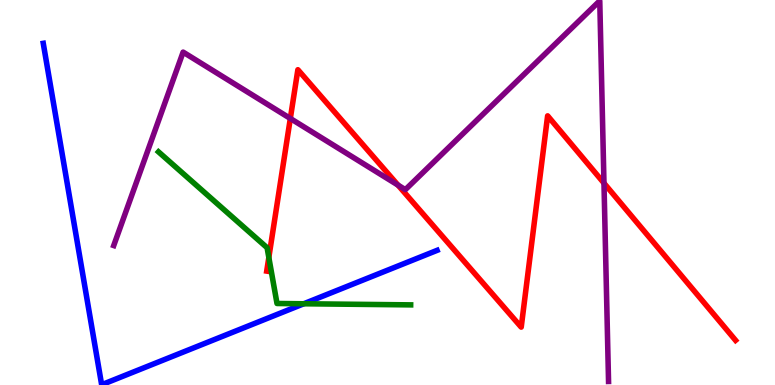[{'lines': ['blue', 'red'], 'intersections': []}, {'lines': ['green', 'red'], 'intersections': [{'x': 3.47, 'y': 3.31}]}, {'lines': ['purple', 'red'], 'intersections': [{'x': 3.75, 'y': 6.92}, {'x': 5.14, 'y': 5.19}, {'x': 7.79, 'y': 5.24}]}, {'lines': ['blue', 'green'], 'intersections': [{'x': 3.92, 'y': 2.11}]}, {'lines': ['blue', 'purple'], 'intersections': []}, {'lines': ['green', 'purple'], 'intersections': []}]